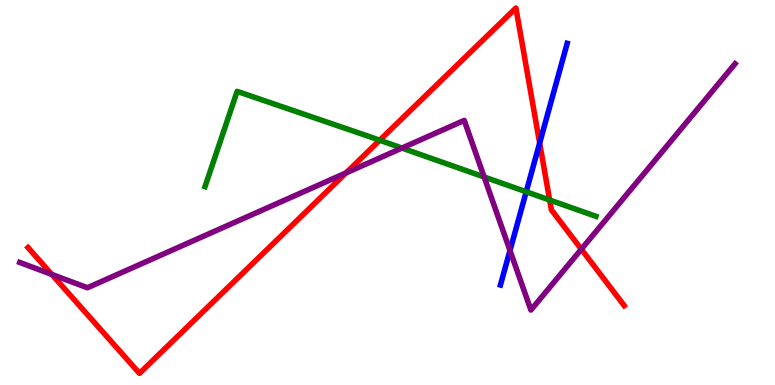[{'lines': ['blue', 'red'], 'intersections': [{'x': 6.96, 'y': 6.28}]}, {'lines': ['green', 'red'], 'intersections': [{'x': 4.9, 'y': 6.36}, {'x': 7.09, 'y': 4.8}]}, {'lines': ['purple', 'red'], 'intersections': [{'x': 0.669, 'y': 2.87}, {'x': 4.47, 'y': 5.51}, {'x': 7.5, 'y': 3.53}]}, {'lines': ['blue', 'green'], 'intersections': [{'x': 6.79, 'y': 5.02}]}, {'lines': ['blue', 'purple'], 'intersections': [{'x': 6.58, 'y': 3.49}]}, {'lines': ['green', 'purple'], 'intersections': [{'x': 5.19, 'y': 6.15}, {'x': 6.25, 'y': 5.4}]}]